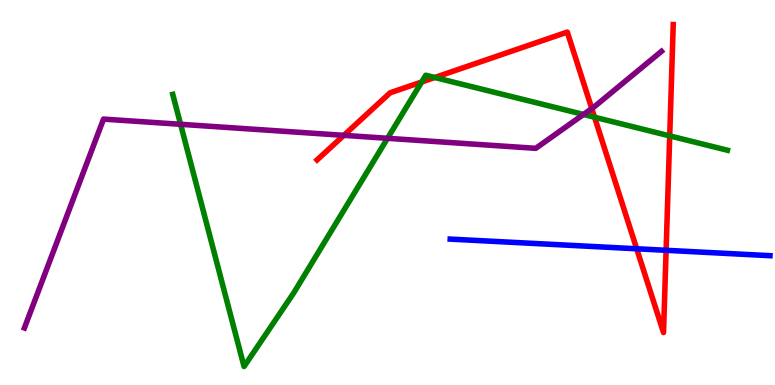[{'lines': ['blue', 'red'], 'intersections': [{'x': 8.22, 'y': 3.54}, {'x': 8.59, 'y': 3.5}]}, {'lines': ['green', 'red'], 'intersections': [{'x': 5.44, 'y': 7.87}, {'x': 5.61, 'y': 7.99}, {'x': 7.67, 'y': 6.96}, {'x': 8.64, 'y': 6.47}]}, {'lines': ['purple', 'red'], 'intersections': [{'x': 4.44, 'y': 6.48}, {'x': 7.64, 'y': 7.18}]}, {'lines': ['blue', 'green'], 'intersections': []}, {'lines': ['blue', 'purple'], 'intersections': []}, {'lines': ['green', 'purple'], 'intersections': [{'x': 2.33, 'y': 6.77}, {'x': 5.0, 'y': 6.41}, {'x': 7.53, 'y': 7.03}]}]